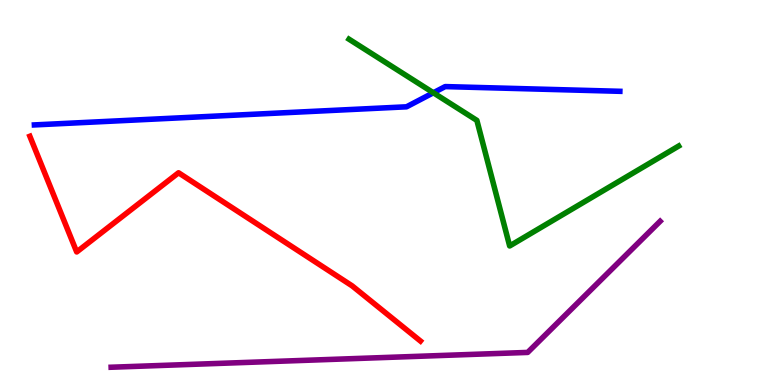[{'lines': ['blue', 'red'], 'intersections': []}, {'lines': ['green', 'red'], 'intersections': []}, {'lines': ['purple', 'red'], 'intersections': []}, {'lines': ['blue', 'green'], 'intersections': [{'x': 5.59, 'y': 7.59}]}, {'lines': ['blue', 'purple'], 'intersections': []}, {'lines': ['green', 'purple'], 'intersections': []}]